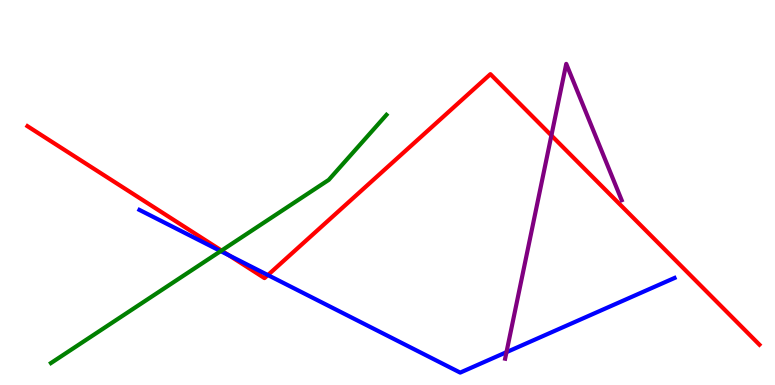[{'lines': ['blue', 'red'], 'intersections': [{'x': 2.95, 'y': 3.37}, {'x': 3.46, 'y': 2.86}]}, {'lines': ['green', 'red'], 'intersections': [{'x': 2.86, 'y': 3.49}]}, {'lines': ['purple', 'red'], 'intersections': [{'x': 7.11, 'y': 6.48}]}, {'lines': ['blue', 'green'], 'intersections': [{'x': 2.85, 'y': 3.48}]}, {'lines': ['blue', 'purple'], 'intersections': [{'x': 6.54, 'y': 0.853}]}, {'lines': ['green', 'purple'], 'intersections': []}]